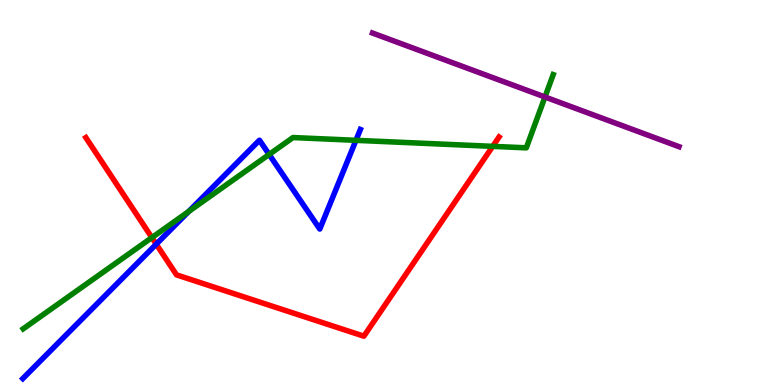[{'lines': ['blue', 'red'], 'intersections': [{'x': 2.02, 'y': 3.66}]}, {'lines': ['green', 'red'], 'intersections': [{'x': 1.96, 'y': 3.83}, {'x': 6.36, 'y': 6.2}]}, {'lines': ['purple', 'red'], 'intersections': []}, {'lines': ['blue', 'green'], 'intersections': [{'x': 2.44, 'y': 4.51}, {'x': 3.47, 'y': 5.99}, {'x': 4.59, 'y': 6.36}]}, {'lines': ['blue', 'purple'], 'intersections': []}, {'lines': ['green', 'purple'], 'intersections': [{'x': 7.03, 'y': 7.48}]}]